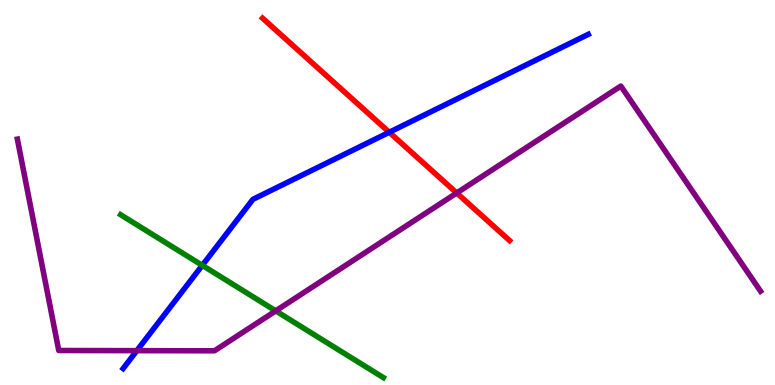[{'lines': ['blue', 'red'], 'intersections': [{'x': 5.02, 'y': 6.56}]}, {'lines': ['green', 'red'], 'intersections': []}, {'lines': ['purple', 'red'], 'intersections': [{'x': 5.89, 'y': 4.99}]}, {'lines': ['blue', 'green'], 'intersections': [{'x': 2.61, 'y': 3.11}]}, {'lines': ['blue', 'purple'], 'intersections': [{'x': 1.77, 'y': 0.892}]}, {'lines': ['green', 'purple'], 'intersections': [{'x': 3.56, 'y': 1.93}]}]